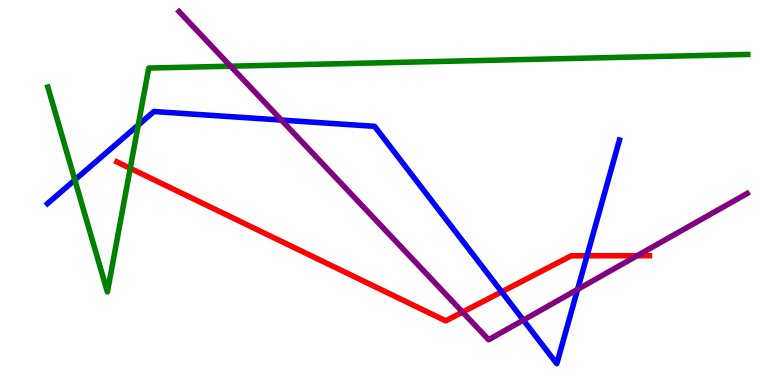[{'lines': ['blue', 'red'], 'intersections': [{'x': 6.47, 'y': 2.42}, {'x': 7.57, 'y': 3.36}]}, {'lines': ['green', 'red'], 'intersections': [{'x': 1.68, 'y': 5.63}]}, {'lines': ['purple', 'red'], 'intersections': [{'x': 5.97, 'y': 1.89}, {'x': 8.22, 'y': 3.36}]}, {'lines': ['blue', 'green'], 'intersections': [{'x': 0.966, 'y': 5.33}, {'x': 1.78, 'y': 6.75}]}, {'lines': ['blue', 'purple'], 'intersections': [{'x': 3.63, 'y': 6.88}, {'x': 6.75, 'y': 1.69}, {'x': 7.45, 'y': 2.48}]}, {'lines': ['green', 'purple'], 'intersections': [{'x': 2.98, 'y': 8.28}]}]